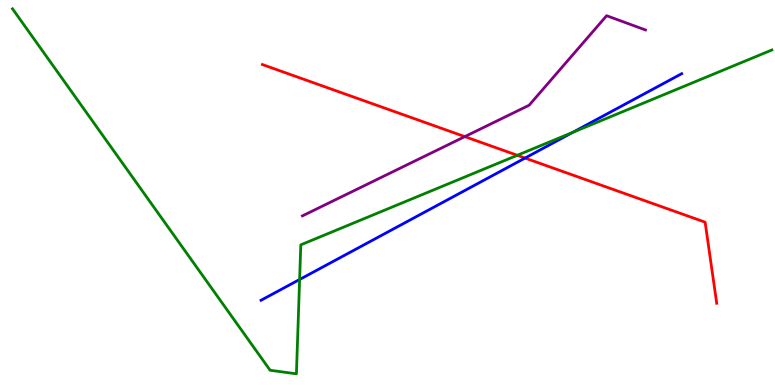[{'lines': ['blue', 'red'], 'intersections': [{'x': 6.77, 'y': 5.89}]}, {'lines': ['green', 'red'], 'intersections': [{'x': 6.67, 'y': 5.97}]}, {'lines': ['purple', 'red'], 'intersections': [{'x': 6.0, 'y': 6.45}]}, {'lines': ['blue', 'green'], 'intersections': [{'x': 3.87, 'y': 2.74}, {'x': 7.39, 'y': 6.56}]}, {'lines': ['blue', 'purple'], 'intersections': []}, {'lines': ['green', 'purple'], 'intersections': []}]